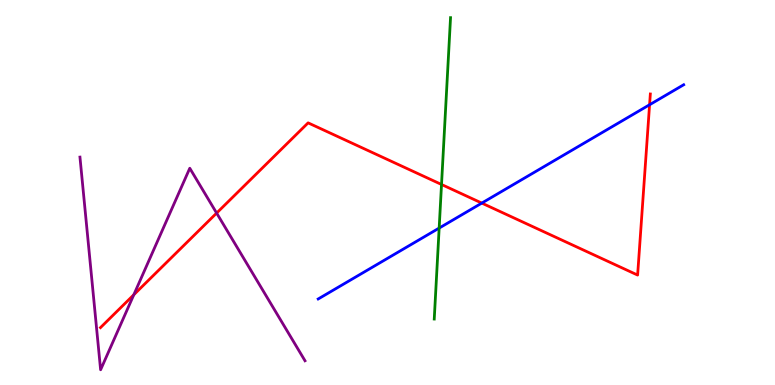[{'lines': ['blue', 'red'], 'intersections': [{'x': 6.22, 'y': 4.72}, {'x': 8.38, 'y': 7.28}]}, {'lines': ['green', 'red'], 'intersections': [{'x': 5.7, 'y': 5.21}]}, {'lines': ['purple', 'red'], 'intersections': [{'x': 1.73, 'y': 2.34}, {'x': 2.8, 'y': 4.47}]}, {'lines': ['blue', 'green'], 'intersections': [{'x': 5.67, 'y': 4.08}]}, {'lines': ['blue', 'purple'], 'intersections': []}, {'lines': ['green', 'purple'], 'intersections': []}]